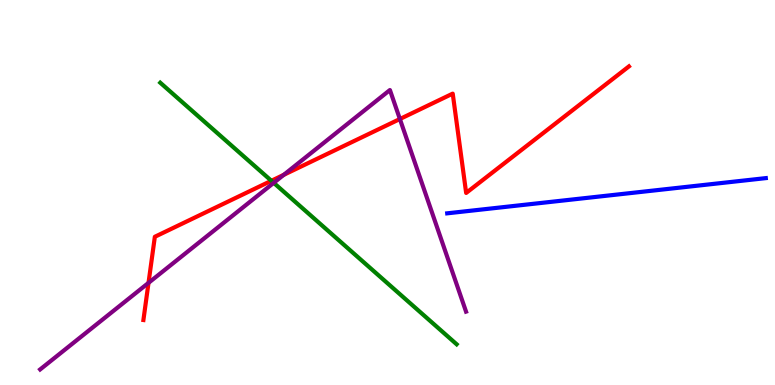[{'lines': ['blue', 'red'], 'intersections': []}, {'lines': ['green', 'red'], 'intersections': [{'x': 3.5, 'y': 5.3}]}, {'lines': ['purple', 'red'], 'intersections': [{'x': 1.92, 'y': 2.65}, {'x': 3.66, 'y': 5.46}, {'x': 5.16, 'y': 6.91}]}, {'lines': ['blue', 'green'], 'intersections': []}, {'lines': ['blue', 'purple'], 'intersections': []}, {'lines': ['green', 'purple'], 'intersections': [{'x': 3.53, 'y': 5.25}]}]